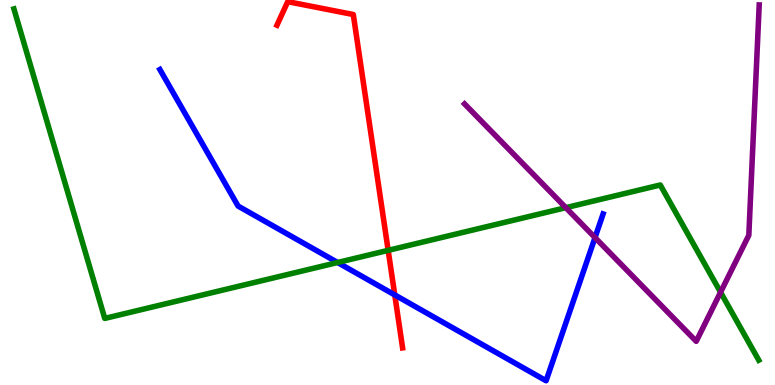[{'lines': ['blue', 'red'], 'intersections': [{'x': 5.09, 'y': 2.34}]}, {'lines': ['green', 'red'], 'intersections': [{'x': 5.01, 'y': 3.5}]}, {'lines': ['purple', 'red'], 'intersections': []}, {'lines': ['blue', 'green'], 'intersections': [{'x': 4.36, 'y': 3.18}]}, {'lines': ['blue', 'purple'], 'intersections': [{'x': 7.68, 'y': 3.83}]}, {'lines': ['green', 'purple'], 'intersections': [{'x': 7.3, 'y': 4.61}, {'x': 9.3, 'y': 2.41}]}]